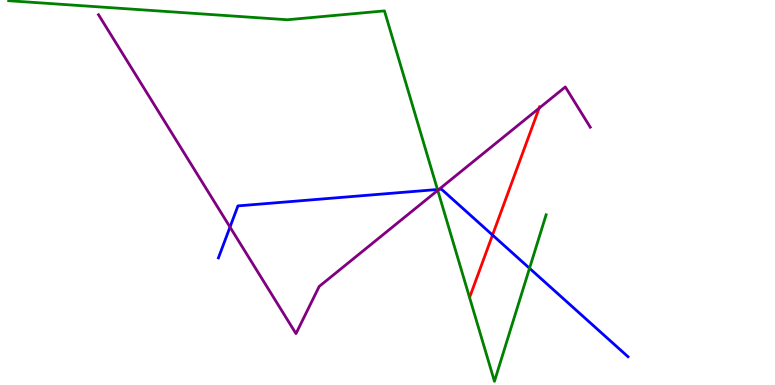[{'lines': ['blue', 'red'], 'intersections': [{'x': 6.36, 'y': 3.89}]}, {'lines': ['green', 'red'], 'intersections': []}, {'lines': ['purple', 'red'], 'intersections': [{'x': 6.96, 'y': 7.19}]}, {'lines': ['blue', 'green'], 'intersections': [{'x': 5.64, 'y': 5.08}, {'x': 6.83, 'y': 3.03}]}, {'lines': ['blue', 'purple'], 'intersections': [{'x': 2.97, 'y': 4.1}, {'x': 5.66, 'y': 5.08}]}, {'lines': ['green', 'purple'], 'intersections': [{'x': 5.65, 'y': 5.06}]}]